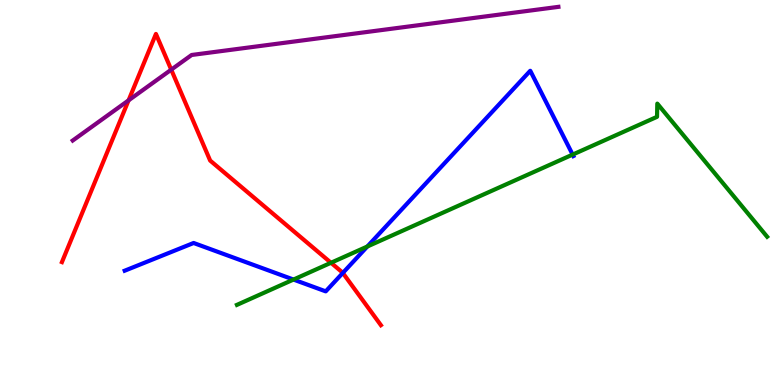[{'lines': ['blue', 'red'], 'intersections': [{'x': 4.42, 'y': 2.91}]}, {'lines': ['green', 'red'], 'intersections': [{'x': 4.27, 'y': 3.17}]}, {'lines': ['purple', 'red'], 'intersections': [{'x': 1.66, 'y': 7.39}, {'x': 2.21, 'y': 8.19}]}, {'lines': ['blue', 'green'], 'intersections': [{'x': 3.79, 'y': 2.74}, {'x': 4.74, 'y': 3.6}, {'x': 7.39, 'y': 5.98}]}, {'lines': ['blue', 'purple'], 'intersections': []}, {'lines': ['green', 'purple'], 'intersections': []}]